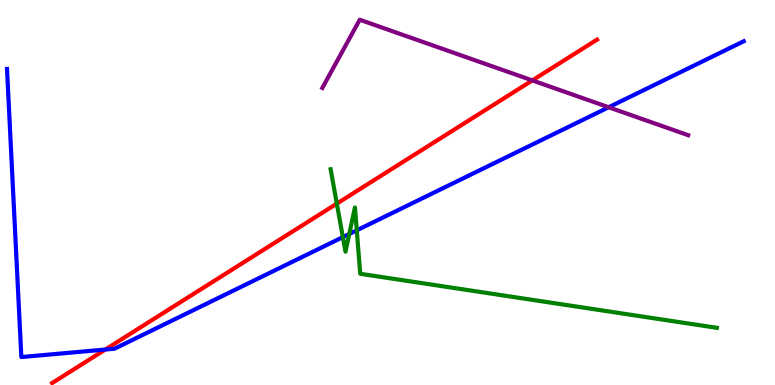[{'lines': ['blue', 'red'], 'intersections': [{'x': 1.36, 'y': 0.921}]}, {'lines': ['green', 'red'], 'intersections': [{'x': 4.35, 'y': 4.71}]}, {'lines': ['purple', 'red'], 'intersections': [{'x': 6.87, 'y': 7.91}]}, {'lines': ['blue', 'green'], 'intersections': [{'x': 4.42, 'y': 3.84}, {'x': 4.51, 'y': 3.92}, {'x': 4.6, 'y': 4.02}]}, {'lines': ['blue', 'purple'], 'intersections': [{'x': 7.85, 'y': 7.21}]}, {'lines': ['green', 'purple'], 'intersections': []}]